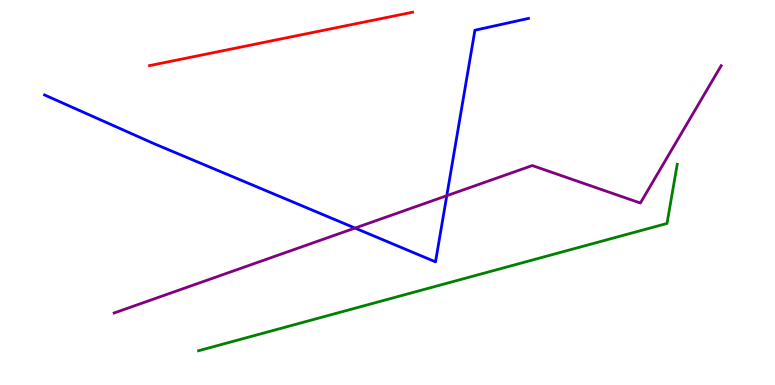[{'lines': ['blue', 'red'], 'intersections': []}, {'lines': ['green', 'red'], 'intersections': []}, {'lines': ['purple', 'red'], 'intersections': []}, {'lines': ['blue', 'green'], 'intersections': []}, {'lines': ['blue', 'purple'], 'intersections': [{'x': 4.58, 'y': 4.08}, {'x': 5.76, 'y': 4.92}]}, {'lines': ['green', 'purple'], 'intersections': []}]